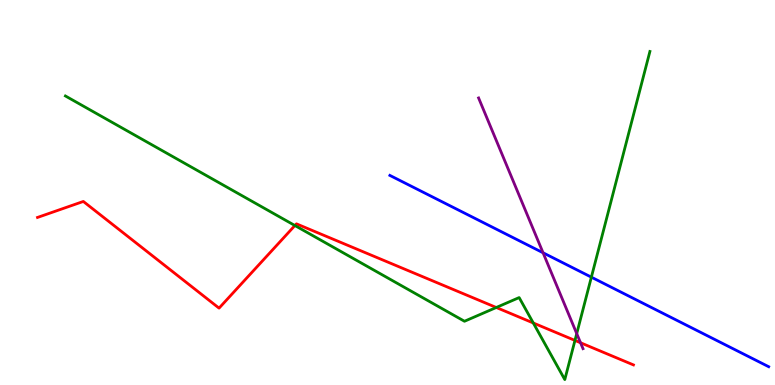[{'lines': ['blue', 'red'], 'intersections': []}, {'lines': ['green', 'red'], 'intersections': [{'x': 3.81, 'y': 4.14}, {'x': 6.4, 'y': 2.01}, {'x': 6.88, 'y': 1.61}, {'x': 7.42, 'y': 1.16}]}, {'lines': ['purple', 'red'], 'intersections': [{'x': 7.49, 'y': 1.1}]}, {'lines': ['blue', 'green'], 'intersections': [{'x': 7.63, 'y': 2.8}]}, {'lines': ['blue', 'purple'], 'intersections': [{'x': 7.01, 'y': 3.43}]}, {'lines': ['green', 'purple'], 'intersections': [{'x': 7.44, 'y': 1.33}]}]